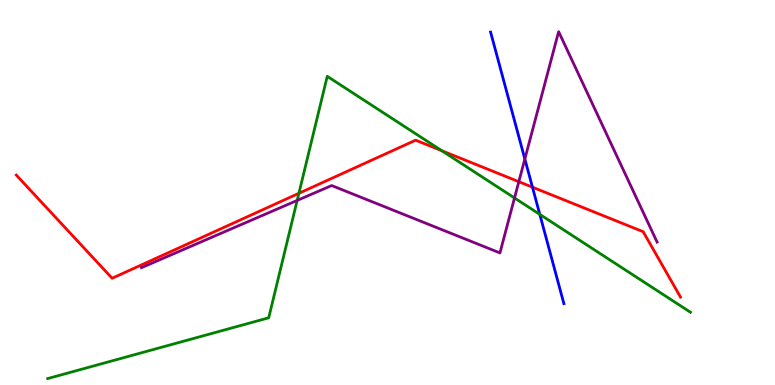[{'lines': ['blue', 'red'], 'intersections': [{'x': 6.87, 'y': 5.14}]}, {'lines': ['green', 'red'], 'intersections': [{'x': 3.86, 'y': 4.98}, {'x': 5.7, 'y': 6.09}]}, {'lines': ['purple', 'red'], 'intersections': [{'x': 6.69, 'y': 5.28}]}, {'lines': ['blue', 'green'], 'intersections': [{'x': 6.97, 'y': 4.43}]}, {'lines': ['blue', 'purple'], 'intersections': [{'x': 6.77, 'y': 5.87}]}, {'lines': ['green', 'purple'], 'intersections': [{'x': 3.83, 'y': 4.79}, {'x': 6.64, 'y': 4.86}]}]